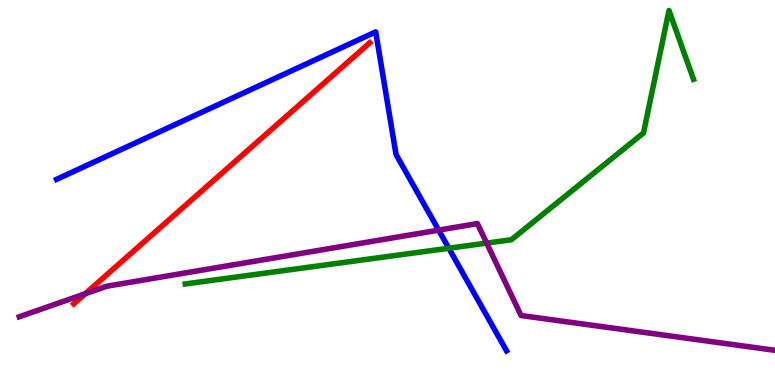[{'lines': ['blue', 'red'], 'intersections': []}, {'lines': ['green', 'red'], 'intersections': []}, {'lines': ['purple', 'red'], 'intersections': [{'x': 1.1, 'y': 2.37}]}, {'lines': ['blue', 'green'], 'intersections': [{'x': 5.79, 'y': 3.55}]}, {'lines': ['blue', 'purple'], 'intersections': [{'x': 5.66, 'y': 4.02}]}, {'lines': ['green', 'purple'], 'intersections': [{'x': 6.28, 'y': 3.69}]}]